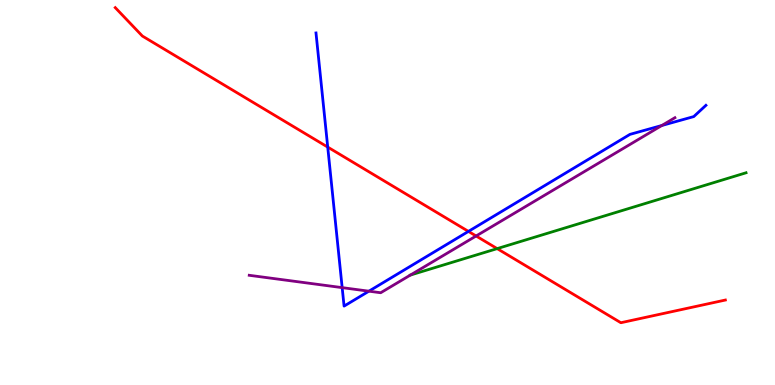[{'lines': ['blue', 'red'], 'intersections': [{'x': 4.23, 'y': 6.18}, {'x': 6.04, 'y': 3.99}]}, {'lines': ['green', 'red'], 'intersections': [{'x': 6.42, 'y': 3.54}]}, {'lines': ['purple', 'red'], 'intersections': [{'x': 6.14, 'y': 3.87}]}, {'lines': ['blue', 'green'], 'intersections': []}, {'lines': ['blue', 'purple'], 'intersections': [{'x': 4.42, 'y': 2.53}, {'x': 4.76, 'y': 2.44}, {'x': 8.54, 'y': 6.74}]}, {'lines': ['green', 'purple'], 'intersections': [{'x': 5.3, 'y': 2.86}]}]